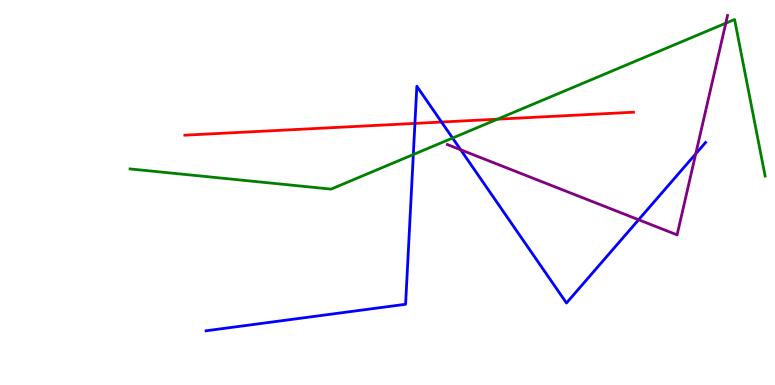[{'lines': ['blue', 'red'], 'intersections': [{'x': 5.35, 'y': 6.79}, {'x': 5.7, 'y': 6.83}]}, {'lines': ['green', 'red'], 'intersections': [{'x': 6.42, 'y': 6.9}]}, {'lines': ['purple', 'red'], 'intersections': []}, {'lines': ['blue', 'green'], 'intersections': [{'x': 5.33, 'y': 5.99}, {'x': 5.84, 'y': 6.41}]}, {'lines': ['blue', 'purple'], 'intersections': [{'x': 5.94, 'y': 6.11}, {'x': 8.24, 'y': 4.29}, {'x': 8.98, 'y': 6.0}]}, {'lines': ['green', 'purple'], 'intersections': [{'x': 9.37, 'y': 9.4}]}]